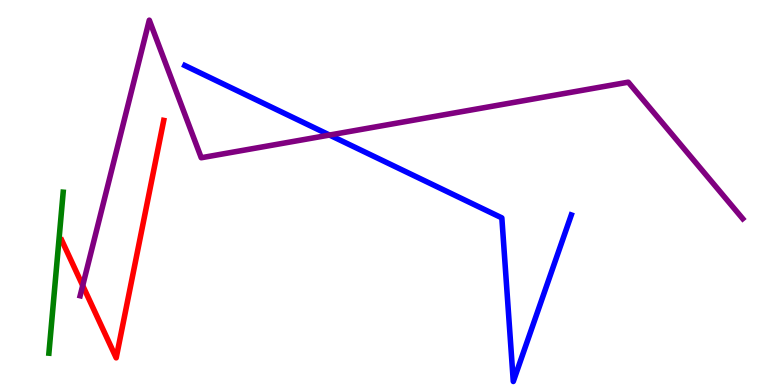[{'lines': ['blue', 'red'], 'intersections': []}, {'lines': ['green', 'red'], 'intersections': []}, {'lines': ['purple', 'red'], 'intersections': [{'x': 1.07, 'y': 2.58}]}, {'lines': ['blue', 'green'], 'intersections': []}, {'lines': ['blue', 'purple'], 'intersections': [{'x': 4.25, 'y': 6.49}]}, {'lines': ['green', 'purple'], 'intersections': []}]